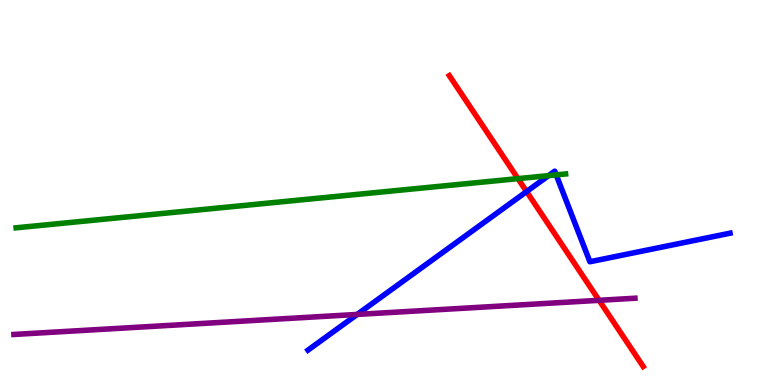[{'lines': ['blue', 'red'], 'intersections': [{'x': 6.79, 'y': 5.02}]}, {'lines': ['green', 'red'], 'intersections': [{'x': 6.68, 'y': 5.36}]}, {'lines': ['purple', 'red'], 'intersections': [{'x': 7.73, 'y': 2.2}]}, {'lines': ['blue', 'green'], 'intersections': [{'x': 7.08, 'y': 5.44}, {'x': 7.18, 'y': 5.46}]}, {'lines': ['blue', 'purple'], 'intersections': [{'x': 4.61, 'y': 1.83}]}, {'lines': ['green', 'purple'], 'intersections': []}]